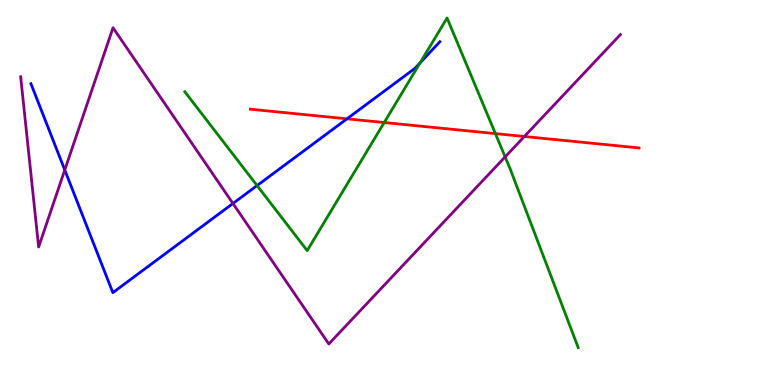[{'lines': ['blue', 'red'], 'intersections': [{'x': 4.48, 'y': 6.91}]}, {'lines': ['green', 'red'], 'intersections': [{'x': 4.96, 'y': 6.82}, {'x': 6.39, 'y': 6.53}]}, {'lines': ['purple', 'red'], 'intersections': [{'x': 6.77, 'y': 6.45}]}, {'lines': ['blue', 'green'], 'intersections': [{'x': 3.32, 'y': 5.18}, {'x': 5.42, 'y': 8.37}]}, {'lines': ['blue', 'purple'], 'intersections': [{'x': 0.836, 'y': 5.58}, {'x': 3.01, 'y': 4.71}]}, {'lines': ['green', 'purple'], 'intersections': [{'x': 6.52, 'y': 5.92}]}]